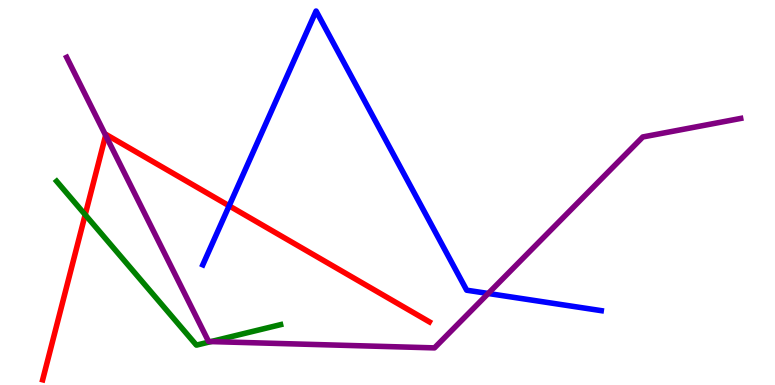[{'lines': ['blue', 'red'], 'intersections': [{'x': 2.96, 'y': 4.65}]}, {'lines': ['green', 'red'], 'intersections': [{'x': 1.1, 'y': 4.42}]}, {'lines': ['purple', 'red'], 'intersections': [{'x': 1.36, 'y': 6.48}]}, {'lines': ['blue', 'green'], 'intersections': []}, {'lines': ['blue', 'purple'], 'intersections': [{'x': 6.3, 'y': 2.38}]}, {'lines': ['green', 'purple'], 'intersections': [{'x': 2.72, 'y': 1.13}]}]